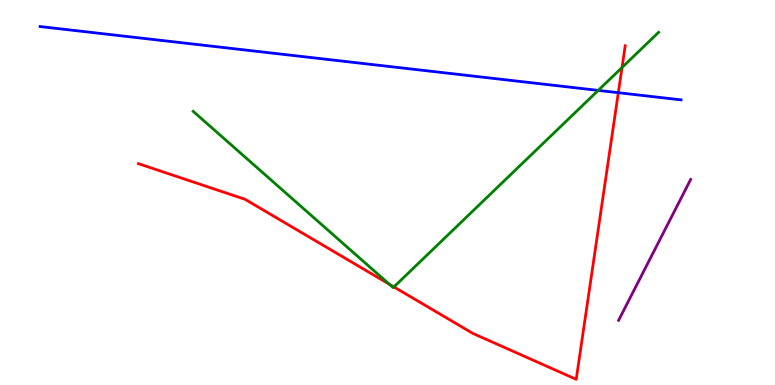[{'lines': ['blue', 'red'], 'intersections': [{'x': 7.98, 'y': 7.59}]}, {'lines': ['green', 'red'], 'intersections': [{'x': 5.02, 'y': 2.62}, {'x': 5.08, 'y': 2.55}, {'x': 8.03, 'y': 8.25}]}, {'lines': ['purple', 'red'], 'intersections': []}, {'lines': ['blue', 'green'], 'intersections': [{'x': 7.72, 'y': 7.65}]}, {'lines': ['blue', 'purple'], 'intersections': []}, {'lines': ['green', 'purple'], 'intersections': []}]